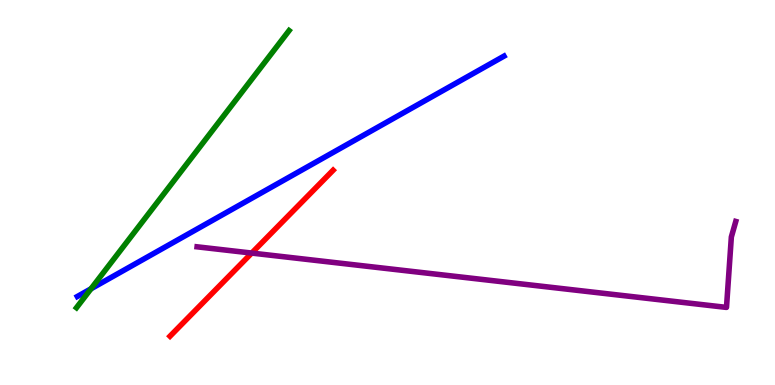[{'lines': ['blue', 'red'], 'intersections': []}, {'lines': ['green', 'red'], 'intersections': []}, {'lines': ['purple', 'red'], 'intersections': [{'x': 3.25, 'y': 3.43}]}, {'lines': ['blue', 'green'], 'intersections': [{'x': 1.17, 'y': 2.5}]}, {'lines': ['blue', 'purple'], 'intersections': []}, {'lines': ['green', 'purple'], 'intersections': []}]